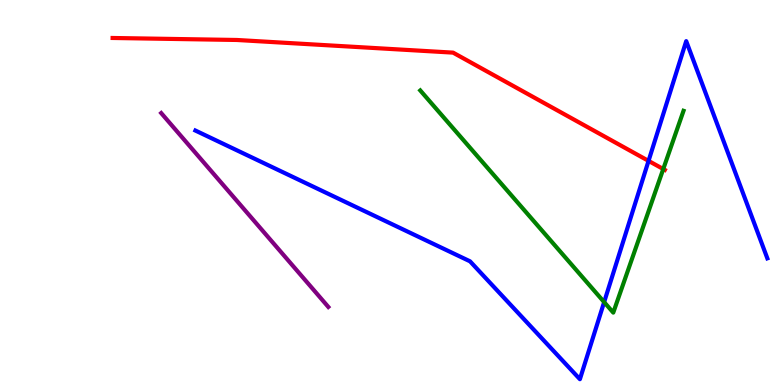[{'lines': ['blue', 'red'], 'intersections': [{'x': 8.37, 'y': 5.82}]}, {'lines': ['green', 'red'], 'intersections': [{'x': 8.56, 'y': 5.61}]}, {'lines': ['purple', 'red'], 'intersections': []}, {'lines': ['blue', 'green'], 'intersections': [{'x': 7.8, 'y': 2.15}]}, {'lines': ['blue', 'purple'], 'intersections': []}, {'lines': ['green', 'purple'], 'intersections': []}]